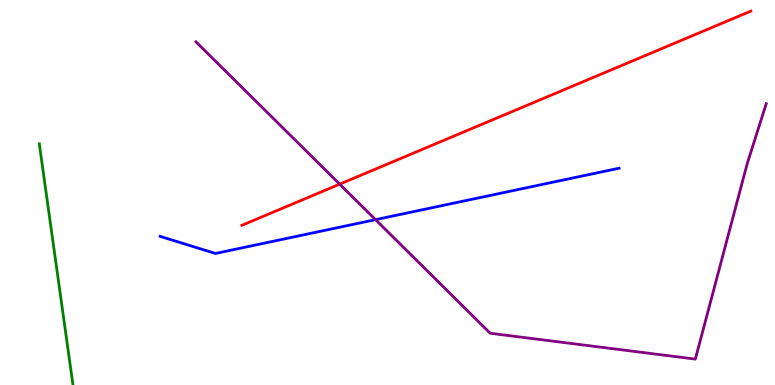[{'lines': ['blue', 'red'], 'intersections': []}, {'lines': ['green', 'red'], 'intersections': []}, {'lines': ['purple', 'red'], 'intersections': [{'x': 4.38, 'y': 5.22}]}, {'lines': ['blue', 'green'], 'intersections': []}, {'lines': ['blue', 'purple'], 'intersections': [{'x': 4.85, 'y': 4.29}]}, {'lines': ['green', 'purple'], 'intersections': []}]